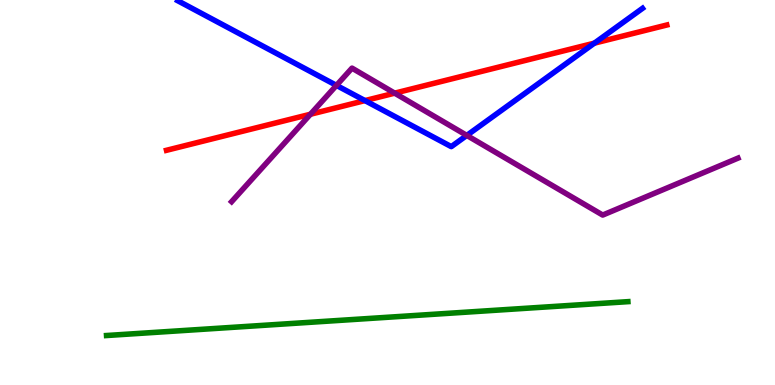[{'lines': ['blue', 'red'], 'intersections': [{'x': 4.71, 'y': 7.39}, {'x': 7.67, 'y': 8.88}]}, {'lines': ['green', 'red'], 'intersections': []}, {'lines': ['purple', 'red'], 'intersections': [{'x': 4.01, 'y': 7.03}, {'x': 5.09, 'y': 7.58}]}, {'lines': ['blue', 'green'], 'intersections': []}, {'lines': ['blue', 'purple'], 'intersections': [{'x': 4.34, 'y': 7.78}, {'x': 6.02, 'y': 6.48}]}, {'lines': ['green', 'purple'], 'intersections': []}]